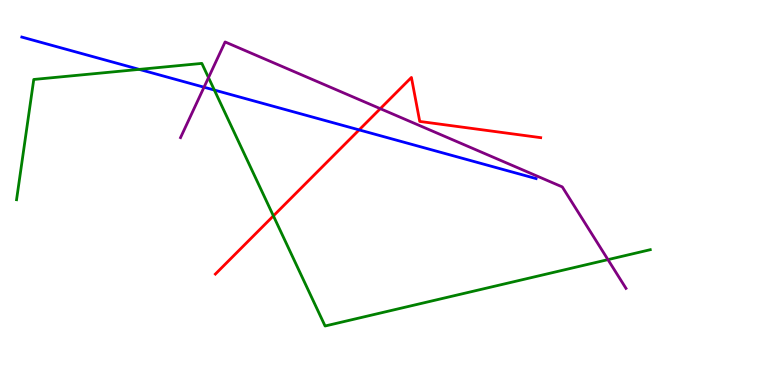[{'lines': ['blue', 'red'], 'intersections': [{'x': 4.63, 'y': 6.63}]}, {'lines': ['green', 'red'], 'intersections': [{'x': 3.53, 'y': 4.39}]}, {'lines': ['purple', 'red'], 'intersections': [{'x': 4.91, 'y': 7.18}]}, {'lines': ['blue', 'green'], 'intersections': [{'x': 1.8, 'y': 8.2}, {'x': 2.77, 'y': 7.66}]}, {'lines': ['blue', 'purple'], 'intersections': [{'x': 2.63, 'y': 7.73}]}, {'lines': ['green', 'purple'], 'intersections': [{'x': 2.69, 'y': 7.98}, {'x': 7.84, 'y': 3.26}]}]